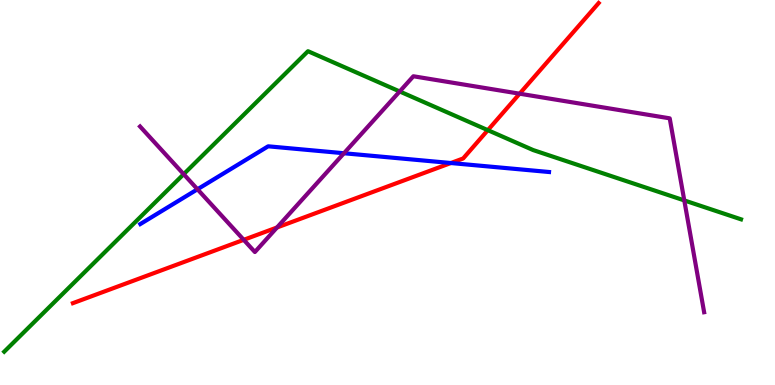[{'lines': ['blue', 'red'], 'intersections': [{'x': 5.82, 'y': 5.77}]}, {'lines': ['green', 'red'], 'intersections': [{'x': 6.29, 'y': 6.62}]}, {'lines': ['purple', 'red'], 'intersections': [{'x': 3.14, 'y': 3.77}, {'x': 3.57, 'y': 4.09}, {'x': 6.7, 'y': 7.57}]}, {'lines': ['blue', 'green'], 'intersections': []}, {'lines': ['blue', 'purple'], 'intersections': [{'x': 2.55, 'y': 5.08}, {'x': 4.44, 'y': 6.02}]}, {'lines': ['green', 'purple'], 'intersections': [{'x': 2.37, 'y': 5.48}, {'x': 5.16, 'y': 7.62}, {'x': 8.83, 'y': 4.79}]}]